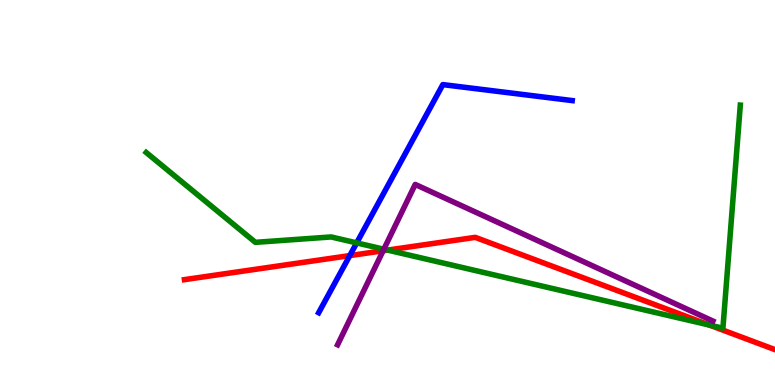[{'lines': ['blue', 'red'], 'intersections': [{'x': 4.51, 'y': 3.36}]}, {'lines': ['green', 'red'], 'intersections': [{'x': 5.0, 'y': 3.5}, {'x': 9.15, 'y': 1.56}]}, {'lines': ['purple', 'red'], 'intersections': [{'x': 4.94, 'y': 3.49}]}, {'lines': ['blue', 'green'], 'intersections': [{'x': 4.6, 'y': 3.69}]}, {'lines': ['blue', 'purple'], 'intersections': []}, {'lines': ['green', 'purple'], 'intersections': [{'x': 4.95, 'y': 3.53}]}]